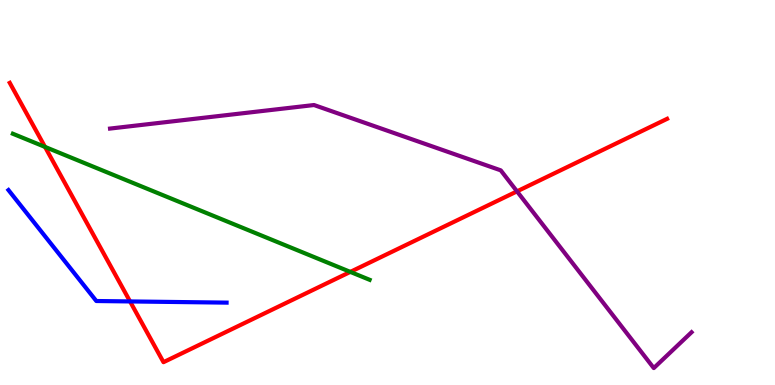[{'lines': ['blue', 'red'], 'intersections': [{'x': 1.68, 'y': 2.17}]}, {'lines': ['green', 'red'], 'intersections': [{'x': 0.581, 'y': 6.18}, {'x': 4.52, 'y': 2.94}]}, {'lines': ['purple', 'red'], 'intersections': [{'x': 6.67, 'y': 5.03}]}, {'lines': ['blue', 'green'], 'intersections': []}, {'lines': ['blue', 'purple'], 'intersections': []}, {'lines': ['green', 'purple'], 'intersections': []}]